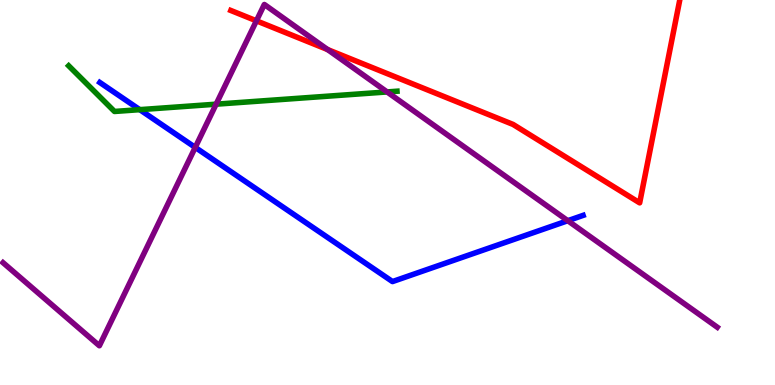[{'lines': ['blue', 'red'], 'intersections': []}, {'lines': ['green', 'red'], 'intersections': []}, {'lines': ['purple', 'red'], 'intersections': [{'x': 3.31, 'y': 9.46}, {'x': 4.23, 'y': 8.71}]}, {'lines': ['blue', 'green'], 'intersections': [{'x': 1.8, 'y': 7.15}]}, {'lines': ['blue', 'purple'], 'intersections': [{'x': 2.52, 'y': 6.17}, {'x': 7.33, 'y': 4.27}]}, {'lines': ['green', 'purple'], 'intersections': [{'x': 2.79, 'y': 7.29}, {'x': 4.99, 'y': 7.61}]}]